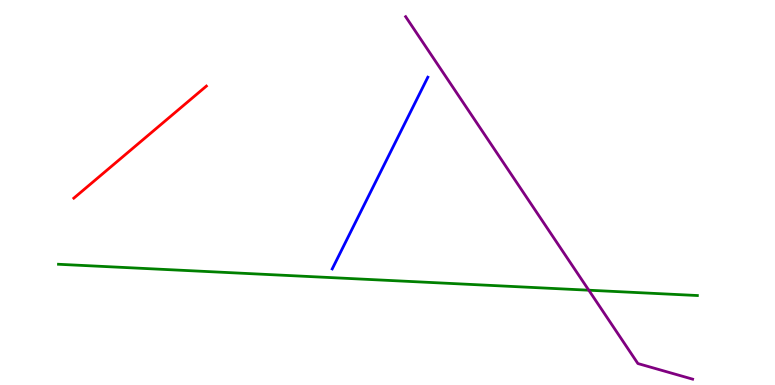[{'lines': ['blue', 'red'], 'intersections': []}, {'lines': ['green', 'red'], 'intersections': []}, {'lines': ['purple', 'red'], 'intersections': []}, {'lines': ['blue', 'green'], 'intersections': []}, {'lines': ['blue', 'purple'], 'intersections': []}, {'lines': ['green', 'purple'], 'intersections': [{'x': 7.6, 'y': 2.46}]}]